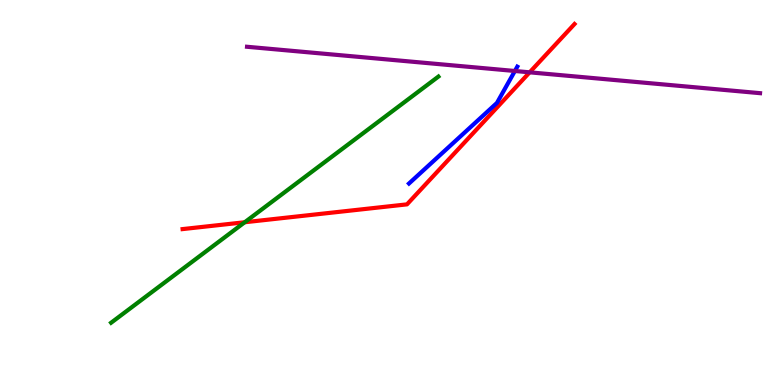[{'lines': ['blue', 'red'], 'intersections': []}, {'lines': ['green', 'red'], 'intersections': [{'x': 3.16, 'y': 4.23}]}, {'lines': ['purple', 'red'], 'intersections': [{'x': 6.83, 'y': 8.12}]}, {'lines': ['blue', 'green'], 'intersections': []}, {'lines': ['blue', 'purple'], 'intersections': [{'x': 6.64, 'y': 8.16}]}, {'lines': ['green', 'purple'], 'intersections': []}]